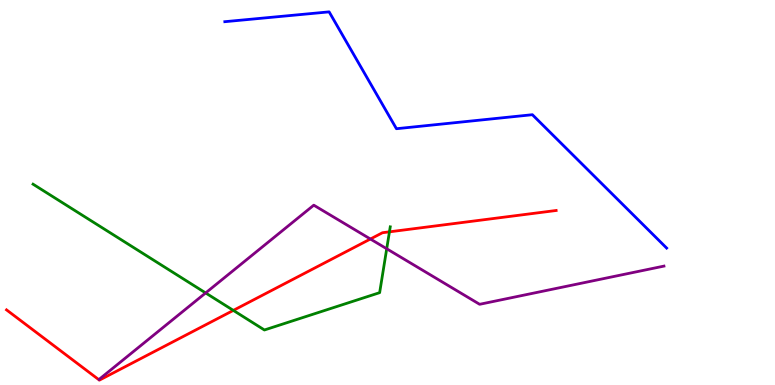[{'lines': ['blue', 'red'], 'intersections': []}, {'lines': ['green', 'red'], 'intersections': [{'x': 3.01, 'y': 1.94}, {'x': 5.03, 'y': 3.98}]}, {'lines': ['purple', 'red'], 'intersections': [{'x': 4.78, 'y': 3.79}]}, {'lines': ['blue', 'green'], 'intersections': []}, {'lines': ['blue', 'purple'], 'intersections': []}, {'lines': ['green', 'purple'], 'intersections': [{'x': 2.65, 'y': 2.39}, {'x': 4.99, 'y': 3.54}]}]